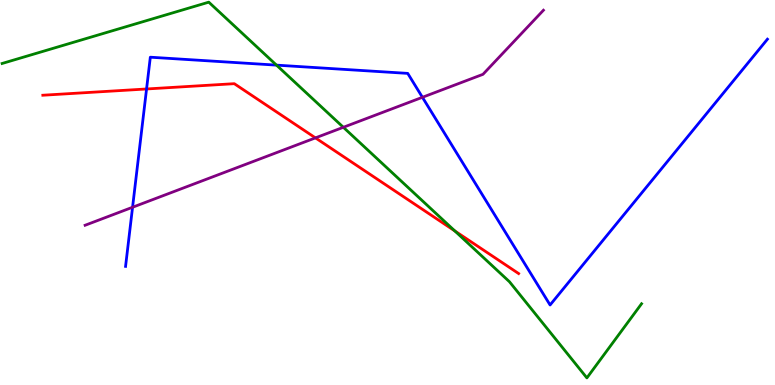[{'lines': ['blue', 'red'], 'intersections': [{'x': 1.89, 'y': 7.69}]}, {'lines': ['green', 'red'], 'intersections': [{'x': 5.87, 'y': 4.0}]}, {'lines': ['purple', 'red'], 'intersections': [{'x': 4.07, 'y': 6.42}]}, {'lines': ['blue', 'green'], 'intersections': [{'x': 3.57, 'y': 8.31}]}, {'lines': ['blue', 'purple'], 'intersections': [{'x': 1.71, 'y': 4.62}, {'x': 5.45, 'y': 7.47}]}, {'lines': ['green', 'purple'], 'intersections': [{'x': 4.43, 'y': 6.69}]}]